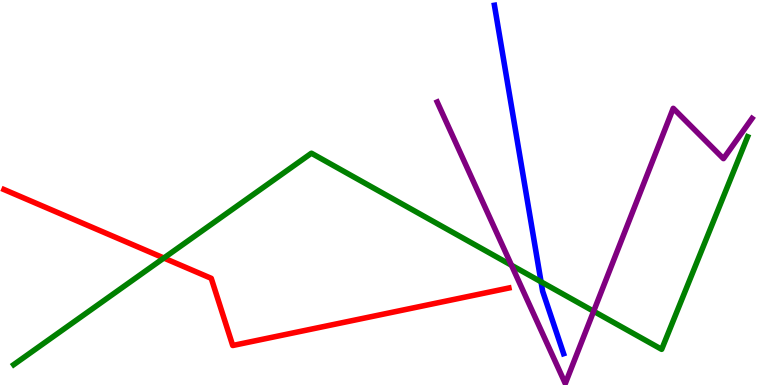[{'lines': ['blue', 'red'], 'intersections': []}, {'lines': ['green', 'red'], 'intersections': [{'x': 2.11, 'y': 3.3}]}, {'lines': ['purple', 'red'], 'intersections': []}, {'lines': ['blue', 'green'], 'intersections': [{'x': 6.98, 'y': 2.68}]}, {'lines': ['blue', 'purple'], 'intersections': []}, {'lines': ['green', 'purple'], 'intersections': [{'x': 6.6, 'y': 3.11}, {'x': 7.66, 'y': 1.92}]}]